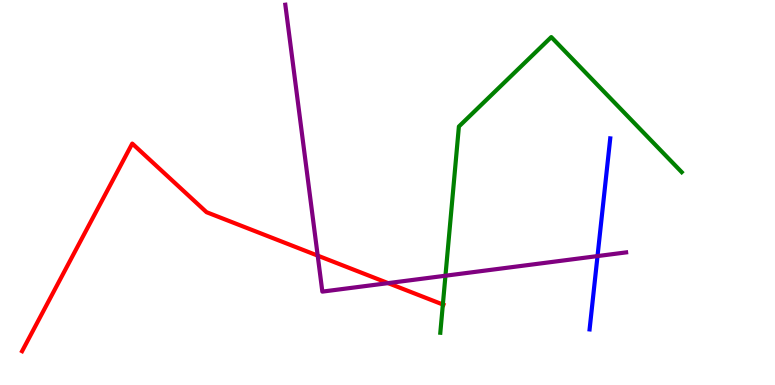[{'lines': ['blue', 'red'], 'intersections': []}, {'lines': ['green', 'red'], 'intersections': [{'x': 5.71, 'y': 2.09}]}, {'lines': ['purple', 'red'], 'intersections': [{'x': 4.1, 'y': 3.36}, {'x': 5.01, 'y': 2.65}]}, {'lines': ['blue', 'green'], 'intersections': []}, {'lines': ['blue', 'purple'], 'intersections': [{'x': 7.71, 'y': 3.35}]}, {'lines': ['green', 'purple'], 'intersections': [{'x': 5.75, 'y': 2.84}]}]